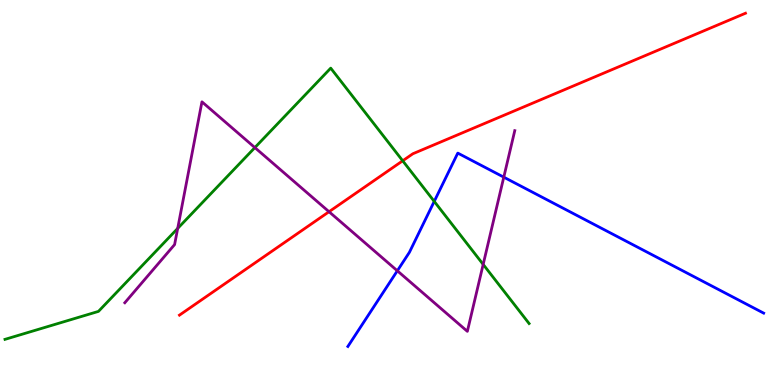[{'lines': ['blue', 'red'], 'intersections': []}, {'lines': ['green', 'red'], 'intersections': [{'x': 5.2, 'y': 5.82}]}, {'lines': ['purple', 'red'], 'intersections': [{'x': 4.25, 'y': 4.5}]}, {'lines': ['blue', 'green'], 'intersections': [{'x': 5.6, 'y': 4.77}]}, {'lines': ['blue', 'purple'], 'intersections': [{'x': 5.13, 'y': 2.97}, {'x': 6.5, 'y': 5.4}]}, {'lines': ['green', 'purple'], 'intersections': [{'x': 2.29, 'y': 4.07}, {'x': 3.29, 'y': 6.17}, {'x': 6.23, 'y': 3.13}]}]